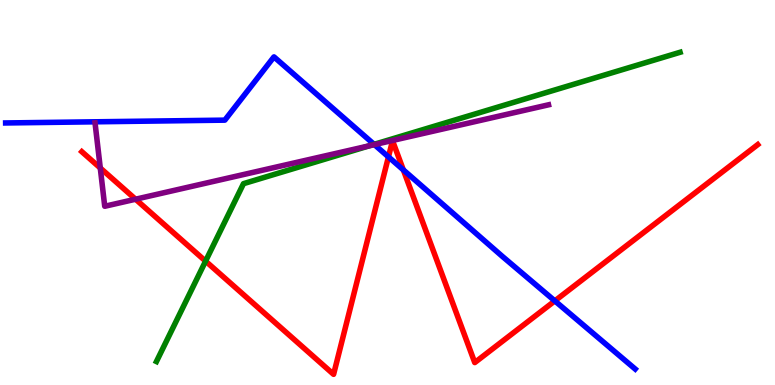[{'lines': ['blue', 'red'], 'intersections': [{'x': 5.01, 'y': 5.92}, {'x': 5.2, 'y': 5.59}, {'x': 7.16, 'y': 2.18}]}, {'lines': ['green', 'red'], 'intersections': [{'x': 2.65, 'y': 3.22}]}, {'lines': ['purple', 'red'], 'intersections': [{'x': 1.29, 'y': 5.64}, {'x': 1.75, 'y': 4.83}]}, {'lines': ['blue', 'green'], 'intersections': [{'x': 4.83, 'y': 6.25}]}, {'lines': ['blue', 'purple'], 'intersections': [{'x': 4.83, 'y': 6.24}]}, {'lines': ['green', 'purple'], 'intersections': [{'x': 4.77, 'y': 6.21}]}]